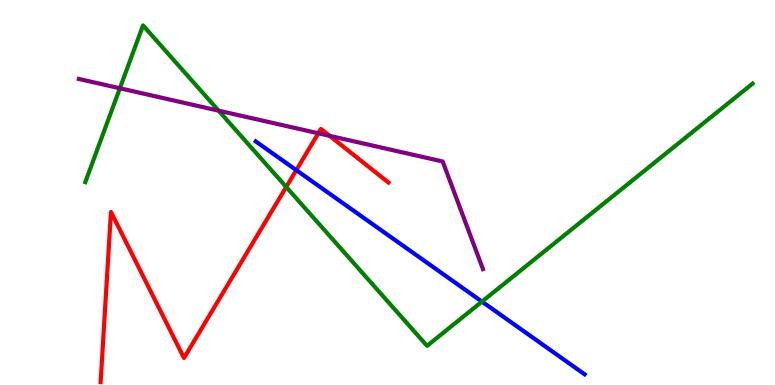[{'lines': ['blue', 'red'], 'intersections': [{'x': 3.82, 'y': 5.58}]}, {'lines': ['green', 'red'], 'intersections': [{'x': 3.69, 'y': 5.14}]}, {'lines': ['purple', 'red'], 'intersections': [{'x': 4.11, 'y': 6.54}, {'x': 4.25, 'y': 6.47}]}, {'lines': ['blue', 'green'], 'intersections': [{'x': 6.22, 'y': 2.17}]}, {'lines': ['blue', 'purple'], 'intersections': []}, {'lines': ['green', 'purple'], 'intersections': [{'x': 1.55, 'y': 7.71}, {'x': 2.82, 'y': 7.13}]}]